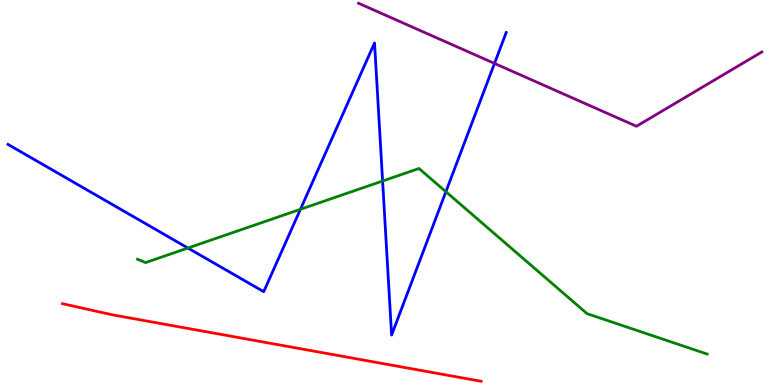[{'lines': ['blue', 'red'], 'intersections': []}, {'lines': ['green', 'red'], 'intersections': []}, {'lines': ['purple', 'red'], 'intersections': []}, {'lines': ['blue', 'green'], 'intersections': [{'x': 2.42, 'y': 3.56}, {'x': 3.88, 'y': 4.56}, {'x': 4.94, 'y': 5.3}, {'x': 5.75, 'y': 5.02}]}, {'lines': ['blue', 'purple'], 'intersections': [{'x': 6.38, 'y': 8.35}]}, {'lines': ['green', 'purple'], 'intersections': []}]